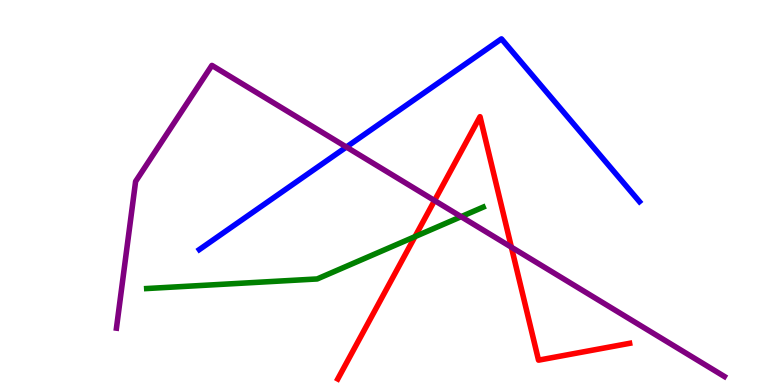[{'lines': ['blue', 'red'], 'intersections': []}, {'lines': ['green', 'red'], 'intersections': [{'x': 5.35, 'y': 3.85}]}, {'lines': ['purple', 'red'], 'intersections': [{'x': 5.61, 'y': 4.79}, {'x': 6.6, 'y': 3.58}]}, {'lines': ['blue', 'green'], 'intersections': []}, {'lines': ['blue', 'purple'], 'intersections': [{'x': 4.47, 'y': 6.18}]}, {'lines': ['green', 'purple'], 'intersections': [{'x': 5.95, 'y': 4.37}]}]